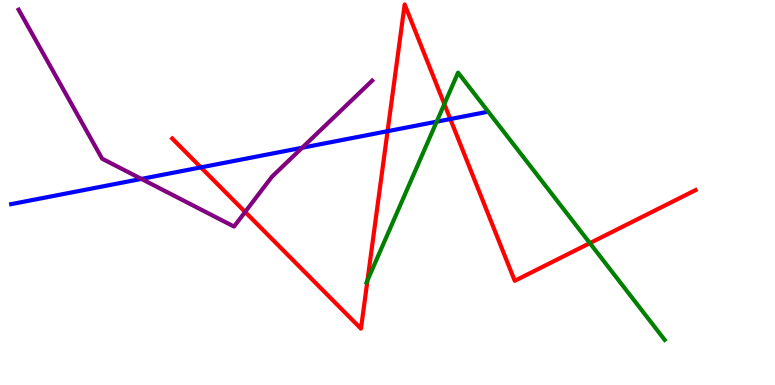[{'lines': ['blue', 'red'], 'intersections': [{'x': 2.59, 'y': 5.65}, {'x': 5.0, 'y': 6.59}, {'x': 5.81, 'y': 6.91}]}, {'lines': ['green', 'red'], 'intersections': [{'x': 4.74, 'y': 2.72}, {'x': 5.73, 'y': 7.3}, {'x': 7.61, 'y': 3.69}]}, {'lines': ['purple', 'red'], 'intersections': [{'x': 3.16, 'y': 4.49}]}, {'lines': ['blue', 'green'], 'intersections': [{'x': 5.63, 'y': 6.84}]}, {'lines': ['blue', 'purple'], 'intersections': [{'x': 1.82, 'y': 5.35}, {'x': 3.9, 'y': 6.16}]}, {'lines': ['green', 'purple'], 'intersections': []}]